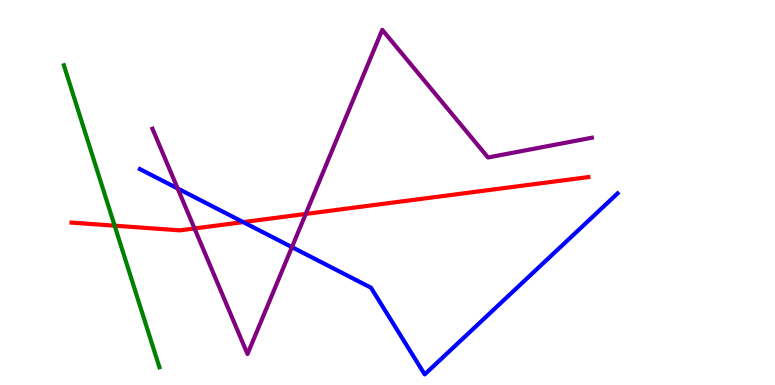[{'lines': ['blue', 'red'], 'intersections': [{'x': 3.14, 'y': 4.23}]}, {'lines': ['green', 'red'], 'intersections': [{'x': 1.48, 'y': 4.14}]}, {'lines': ['purple', 'red'], 'intersections': [{'x': 2.51, 'y': 4.07}, {'x': 3.95, 'y': 4.44}]}, {'lines': ['blue', 'green'], 'intersections': []}, {'lines': ['blue', 'purple'], 'intersections': [{'x': 2.29, 'y': 5.1}, {'x': 3.77, 'y': 3.58}]}, {'lines': ['green', 'purple'], 'intersections': []}]